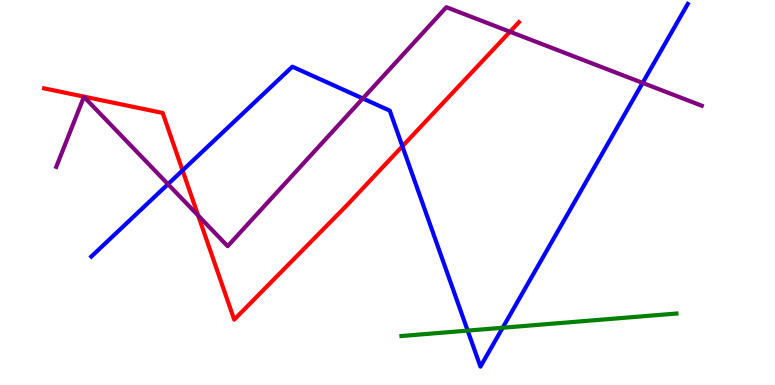[{'lines': ['blue', 'red'], 'intersections': [{'x': 2.36, 'y': 5.57}, {'x': 5.19, 'y': 6.2}]}, {'lines': ['green', 'red'], 'intersections': []}, {'lines': ['purple', 'red'], 'intersections': [{'x': 2.56, 'y': 4.4}, {'x': 6.58, 'y': 9.18}]}, {'lines': ['blue', 'green'], 'intersections': [{'x': 6.03, 'y': 1.41}, {'x': 6.49, 'y': 1.49}]}, {'lines': ['blue', 'purple'], 'intersections': [{'x': 2.17, 'y': 5.22}, {'x': 4.68, 'y': 7.44}, {'x': 8.29, 'y': 7.85}]}, {'lines': ['green', 'purple'], 'intersections': []}]